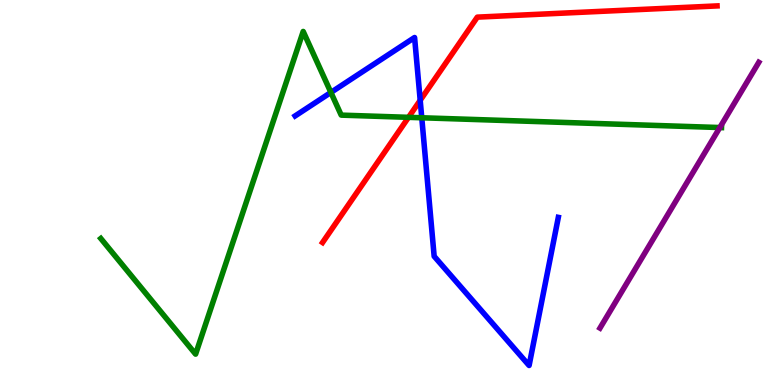[{'lines': ['blue', 'red'], 'intersections': [{'x': 5.42, 'y': 7.39}]}, {'lines': ['green', 'red'], 'intersections': [{'x': 5.27, 'y': 6.95}]}, {'lines': ['purple', 'red'], 'intersections': []}, {'lines': ['blue', 'green'], 'intersections': [{'x': 4.27, 'y': 7.6}, {'x': 5.44, 'y': 6.94}]}, {'lines': ['blue', 'purple'], 'intersections': []}, {'lines': ['green', 'purple'], 'intersections': [{'x': 9.29, 'y': 6.69}]}]